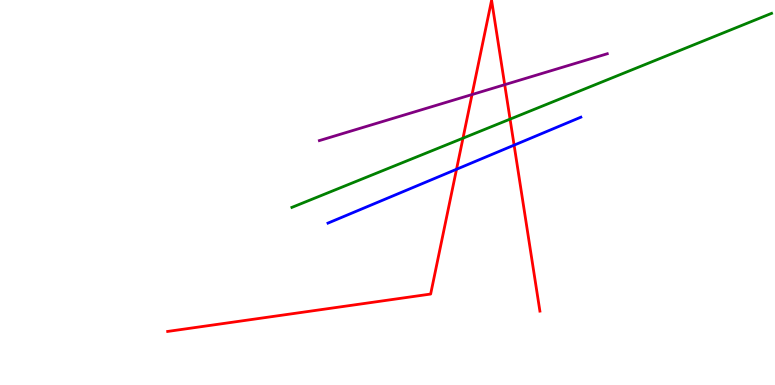[{'lines': ['blue', 'red'], 'intersections': [{'x': 5.89, 'y': 5.6}, {'x': 6.63, 'y': 6.23}]}, {'lines': ['green', 'red'], 'intersections': [{'x': 5.97, 'y': 6.41}, {'x': 6.58, 'y': 6.91}]}, {'lines': ['purple', 'red'], 'intersections': [{'x': 6.09, 'y': 7.54}, {'x': 6.51, 'y': 7.8}]}, {'lines': ['blue', 'green'], 'intersections': []}, {'lines': ['blue', 'purple'], 'intersections': []}, {'lines': ['green', 'purple'], 'intersections': []}]